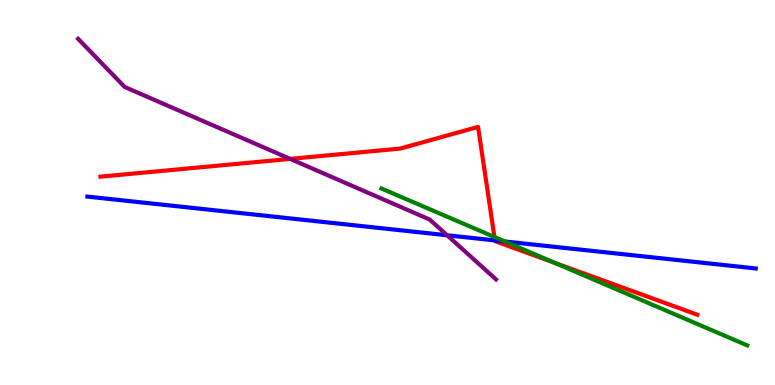[{'lines': ['blue', 'red'], 'intersections': [{'x': 6.39, 'y': 3.76}]}, {'lines': ['green', 'red'], 'intersections': [{'x': 6.38, 'y': 3.84}, {'x': 7.16, 'y': 3.17}]}, {'lines': ['purple', 'red'], 'intersections': [{'x': 3.74, 'y': 5.87}]}, {'lines': ['blue', 'green'], 'intersections': [{'x': 6.52, 'y': 3.73}]}, {'lines': ['blue', 'purple'], 'intersections': [{'x': 5.77, 'y': 3.89}]}, {'lines': ['green', 'purple'], 'intersections': []}]